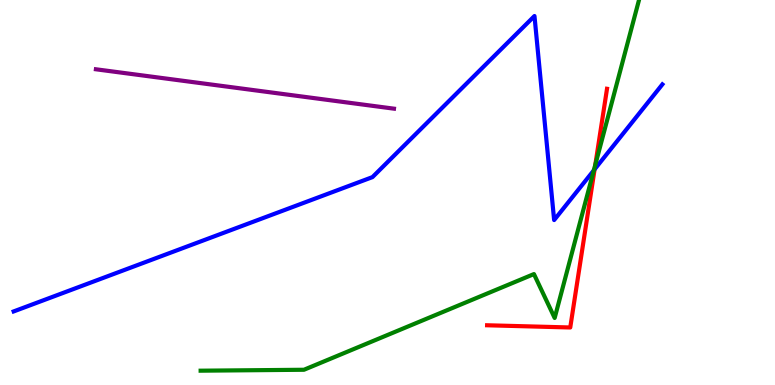[{'lines': ['blue', 'red'], 'intersections': [{'x': 7.67, 'y': 5.6}]}, {'lines': ['green', 'red'], 'intersections': [{'x': 7.68, 'y': 5.72}]}, {'lines': ['purple', 'red'], 'intersections': []}, {'lines': ['blue', 'green'], 'intersections': [{'x': 7.66, 'y': 5.58}]}, {'lines': ['blue', 'purple'], 'intersections': []}, {'lines': ['green', 'purple'], 'intersections': []}]